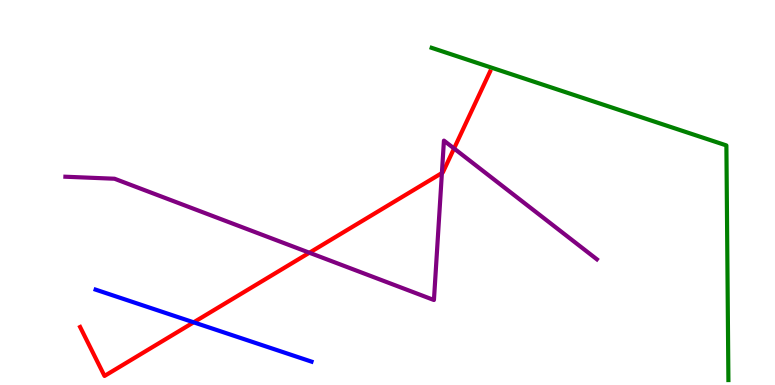[{'lines': ['blue', 'red'], 'intersections': [{'x': 2.5, 'y': 1.63}]}, {'lines': ['green', 'red'], 'intersections': []}, {'lines': ['purple', 'red'], 'intersections': [{'x': 3.99, 'y': 3.44}, {'x': 5.7, 'y': 5.51}, {'x': 5.86, 'y': 6.14}]}, {'lines': ['blue', 'green'], 'intersections': []}, {'lines': ['blue', 'purple'], 'intersections': []}, {'lines': ['green', 'purple'], 'intersections': []}]